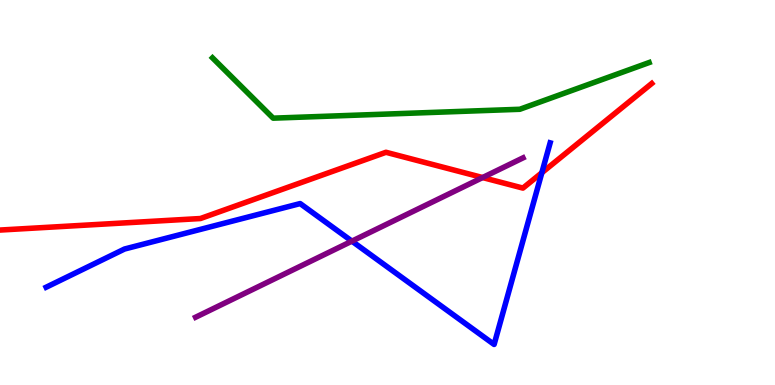[{'lines': ['blue', 'red'], 'intersections': [{'x': 6.99, 'y': 5.51}]}, {'lines': ['green', 'red'], 'intersections': []}, {'lines': ['purple', 'red'], 'intersections': [{'x': 6.23, 'y': 5.39}]}, {'lines': ['blue', 'green'], 'intersections': []}, {'lines': ['blue', 'purple'], 'intersections': [{'x': 4.54, 'y': 3.74}]}, {'lines': ['green', 'purple'], 'intersections': []}]